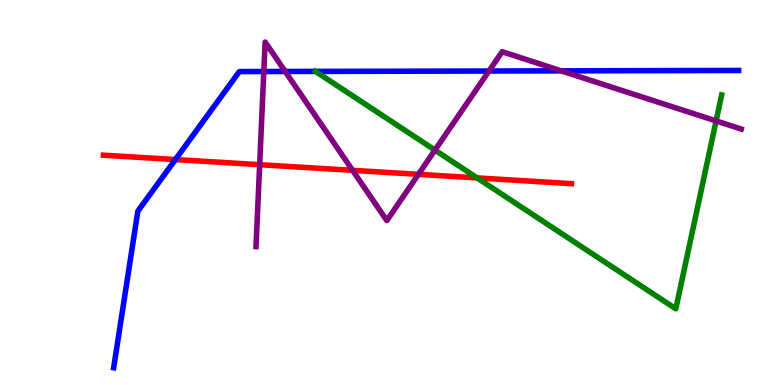[{'lines': ['blue', 'red'], 'intersections': [{'x': 2.26, 'y': 5.86}]}, {'lines': ['green', 'red'], 'intersections': [{'x': 6.16, 'y': 5.38}]}, {'lines': ['purple', 'red'], 'intersections': [{'x': 3.35, 'y': 5.72}, {'x': 4.55, 'y': 5.58}, {'x': 5.4, 'y': 5.47}]}, {'lines': ['blue', 'green'], 'intersections': [{'x': 4.07, 'y': 8.15}]}, {'lines': ['blue', 'purple'], 'intersections': [{'x': 3.4, 'y': 8.14}, {'x': 3.68, 'y': 8.14}, {'x': 6.31, 'y': 8.16}, {'x': 7.24, 'y': 8.16}]}, {'lines': ['green', 'purple'], 'intersections': [{'x': 5.61, 'y': 6.1}, {'x': 9.24, 'y': 6.86}]}]